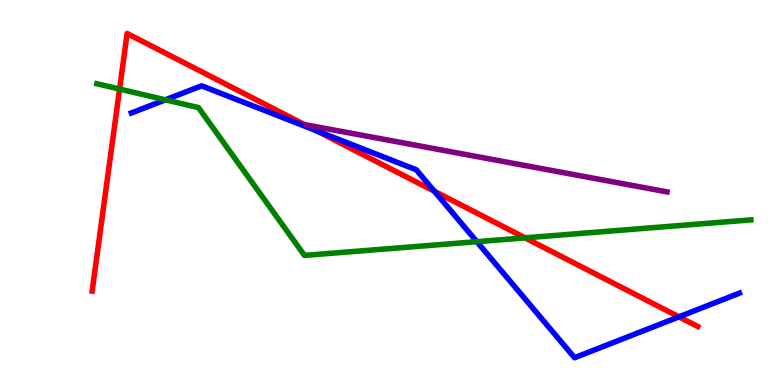[{'lines': ['blue', 'red'], 'intersections': [{'x': 4.08, 'y': 6.6}, {'x': 5.61, 'y': 5.03}, {'x': 8.76, 'y': 1.77}]}, {'lines': ['green', 'red'], 'intersections': [{'x': 1.54, 'y': 7.69}, {'x': 6.78, 'y': 3.82}]}, {'lines': ['purple', 'red'], 'intersections': []}, {'lines': ['blue', 'green'], 'intersections': [{'x': 2.13, 'y': 7.41}, {'x': 6.15, 'y': 3.72}]}, {'lines': ['blue', 'purple'], 'intersections': []}, {'lines': ['green', 'purple'], 'intersections': []}]